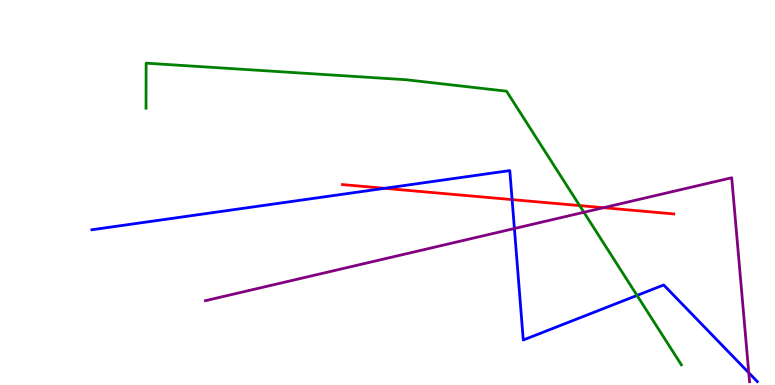[{'lines': ['blue', 'red'], 'intersections': [{'x': 4.96, 'y': 5.11}, {'x': 6.61, 'y': 4.82}]}, {'lines': ['green', 'red'], 'intersections': [{'x': 7.48, 'y': 4.66}]}, {'lines': ['purple', 'red'], 'intersections': [{'x': 7.79, 'y': 4.6}]}, {'lines': ['blue', 'green'], 'intersections': [{'x': 8.22, 'y': 2.33}]}, {'lines': ['blue', 'purple'], 'intersections': [{'x': 6.64, 'y': 4.06}, {'x': 9.66, 'y': 0.318}]}, {'lines': ['green', 'purple'], 'intersections': [{'x': 7.53, 'y': 4.49}]}]